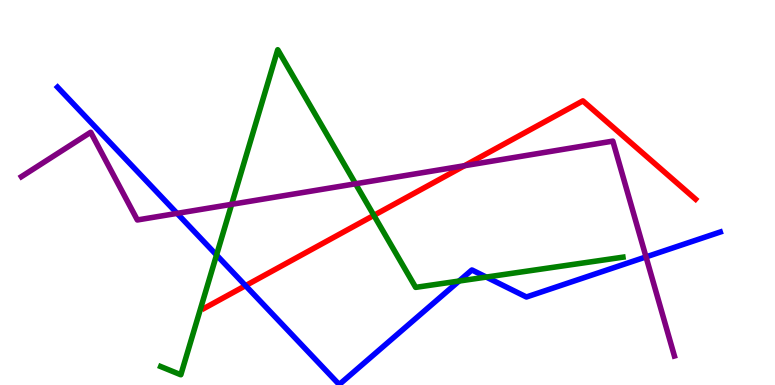[{'lines': ['blue', 'red'], 'intersections': [{'x': 3.17, 'y': 2.58}]}, {'lines': ['green', 'red'], 'intersections': [{'x': 4.82, 'y': 4.41}]}, {'lines': ['purple', 'red'], 'intersections': [{'x': 5.99, 'y': 5.7}]}, {'lines': ['blue', 'green'], 'intersections': [{'x': 2.79, 'y': 3.38}, {'x': 5.92, 'y': 2.7}, {'x': 6.27, 'y': 2.8}]}, {'lines': ['blue', 'purple'], 'intersections': [{'x': 2.29, 'y': 4.46}, {'x': 8.34, 'y': 3.33}]}, {'lines': ['green', 'purple'], 'intersections': [{'x': 2.99, 'y': 4.69}, {'x': 4.59, 'y': 5.23}]}]